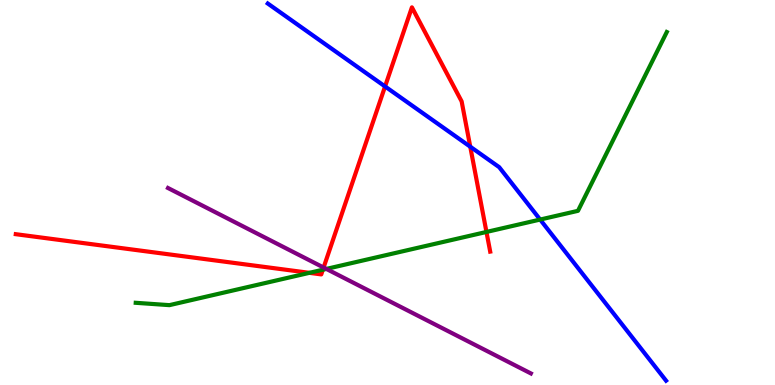[{'lines': ['blue', 'red'], 'intersections': [{'x': 4.97, 'y': 7.75}, {'x': 6.07, 'y': 6.19}]}, {'lines': ['green', 'red'], 'intersections': [{'x': 3.99, 'y': 2.91}, {'x': 4.17, 'y': 2.99}, {'x': 6.28, 'y': 3.98}]}, {'lines': ['purple', 'red'], 'intersections': [{'x': 4.18, 'y': 3.05}]}, {'lines': ['blue', 'green'], 'intersections': [{'x': 6.97, 'y': 4.3}]}, {'lines': ['blue', 'purple'], 'intersections': []}, {'lines': ['green', 'purple'], 'intersections': [{'x': 4.21, 'y': 3.02}]}]